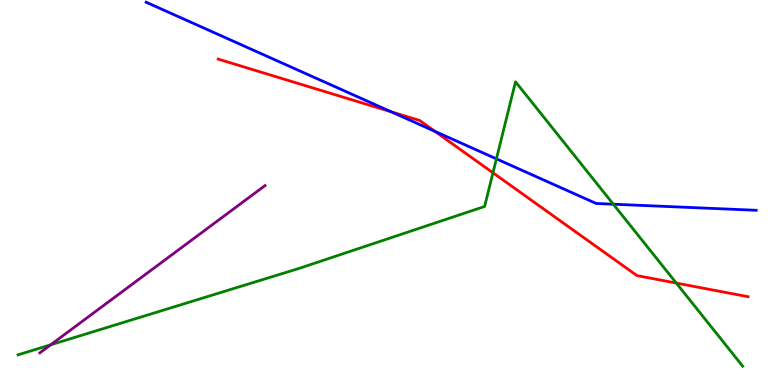[{'lines': ['blue', 'red'], 'intersections': [{'x': 5.05, 'y': 7.1}, {'x': 5.61, 'y': 6.59}]}, {'lines': ['green', 'red'], 'intersections': [{'x': 6.36, 'y': 5.51}, {'x': 8.73, 'y': 2.65}]}, {'lines': ['purple', 'red'], 'intersections': []}, {'lines': ['blue', 'green'], 'intersections': [{'x': 6.41, 'y': 5.87}, {'x': 7.91, 'y': 4.7}]}, {'lines': ['blue', 'purple'], 'intersections': []}, {'lines': ['green', 'purple'], 'intersections': [{'x': 0.654, 'y': 1.04}]}]